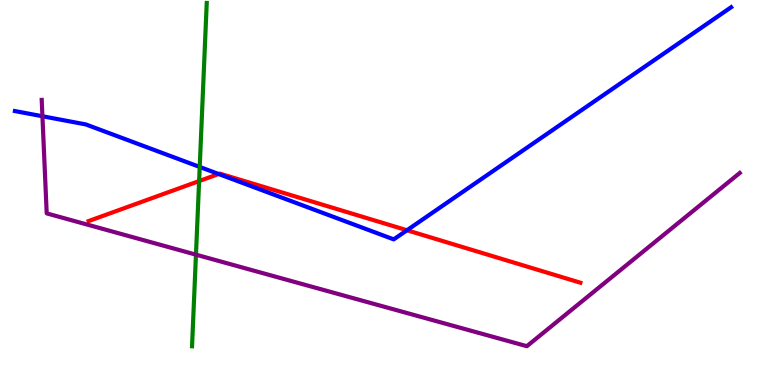[{'lines': ['blue', 'red'], 'intersections': [{'x': 2.82, 'y': 5.48}, {'x': 5.25, 'y': 4.02}]}, {'lines': ['green', 'red'], 'intersections': [{'x': 2.57, 'y': 5.3}]}, {'lines': ['purple', 'red'], 'intersections': []}, {'lines': ['blue', 'green'], 'intersections': [{'x': 2.58, 'y': 5.66}]}, {'lines': ['blue', 'purple'], 'intersections': [{'x': 0.547, 'y': 6.98}]}, {'lines': ['green', 'purple'], 'intersections': [{'x': 2.53, 'y': 3.39}]}]